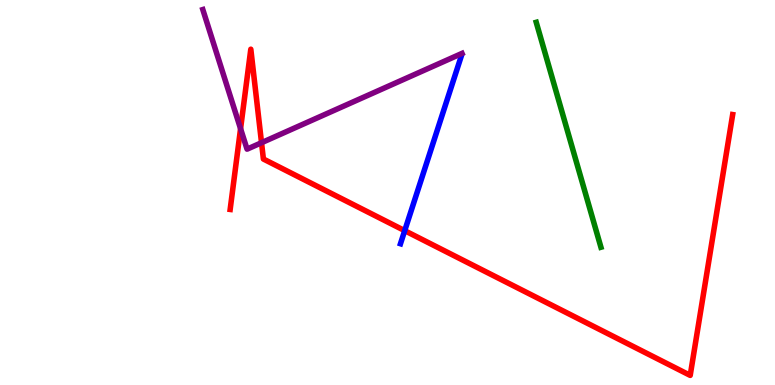[{'lines': ['blue', 'red'], 'intersections': [{'x': 5.22, 'y': 4.01}]}, {'lines': ['green', 'red'], 'intersections': []}, {'lines': ['purple', 'red'], 'intersections': [{'x': 3.1, 'y': 6.66}, {'x': 3.37, 'y': 6.29}]}, {'lines': ['blue', 'green'], 'intersections': []}, {'lines': ['blue', 'purple'], 'intersections': []}, {'lines': ['green', 'purple'], 'intersections': []}]